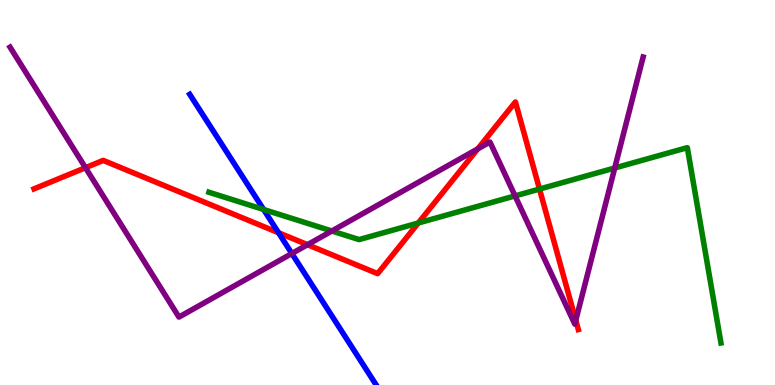[{'lines': ['blue', 'red'], 'intersections': [{'x': 3.59, 'y': 3.95}]}, {'lines': ['green', 'red'], 'intersections': [{'x': 5.4, 'y': 4.21}, {'x': 6.96, 'y': 5.09}]}, {'lines': ['purple', 'red'], 'intersections': [{'x': 1.1, 'y': 5.64}, {'x': 3.97, 'y': 3.64}, {'x': 6.16, 'y': 6.13}, {'x': 7.43, 'y': 1.68}]}, {'lines': ['blue', 'green'], 'intersections': [{'x': 3.4, 'y': 4.56}]}, {'lines': ['blue', 'purple'], 'intersections': [{'x': 3.77, 'y': 3.42}]}, {'lines': ['green', 'purple'], 'intersections': [{'x': 4.28, 'y': 4.0}, {'x': 6.65, 'y': 4.91}, {'x': 7.93, 'y': 5.64}]}]